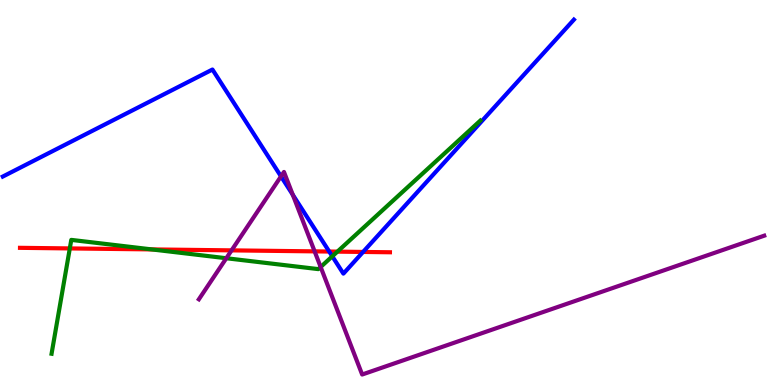[{'lines': ['blue', 'red'], 'intersections': [{'x': 4.25, 'y': 3.47}, {'x': 4.68, 'y': 3.46}]}, {'lines': ['green', 'red'], 'intersections': [{'x': 0.901, 'y': 3.55}, {'x': 1.96, 'y': 3.52}, {'x': 4.35, 'y': 3.46}]}, {'lines': ['purple', 'red'], 'intersections': [{'x': 2.99, 'y': 3.5}, {'x': 4.06, 'y': 3.47}]}, {'lines': ['blue', 'green'], 'intersections': [{'x': 4.29, 'y': 3.34}]}, {'lines': ['blue', 'purple'], 'intersections': [{'x': 3.63, 'y': 5.42}, {'x': 3.78, 'y': 4.94}]}, {'lines': ['green', 'purple'], 'intersections': [{'x': 2.92, 'y': 3.29}, {'x': 4.14, 'y': 3.07}]}]